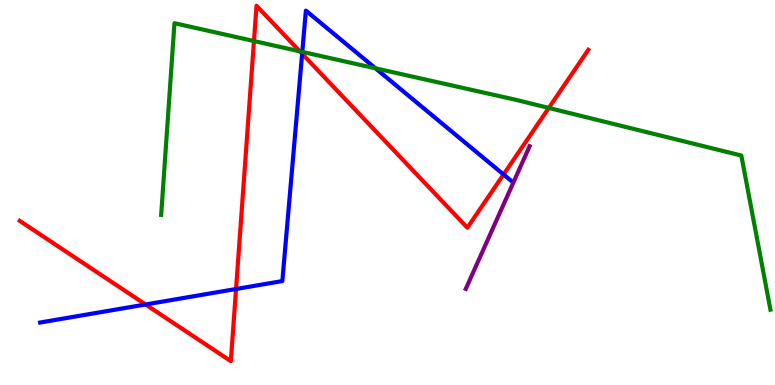[{'lines': ['blue', 'red'], 'intersections': [{'x': 1.88, 'y': 2.09}, {'x': 3.05, 'y': 2.49}, {'x': 3.9, 'y': 8.6}, {'x': 6.5, 'y': 5.47}]}, {'lines': ['green', 'red'], 'intersections': [{'x': 3.28, 'y': 8.93}, {'x': 3.87, 'y': 8.67}, {'x': 7.08, 'y': 7.2}]}, {'lines': ['purple', 'red'], 'intersections': []}, {'lines': ['blue', 'green'], 'intersections': [{'x': 3.9, 'y': 8.65}, {'x': 4.84, 'y': 8.23}]}, {'lines': ['blue', 'purple'], 'intersections': []}, {'lines': ['green', 'purple'], 'intersections': []}]